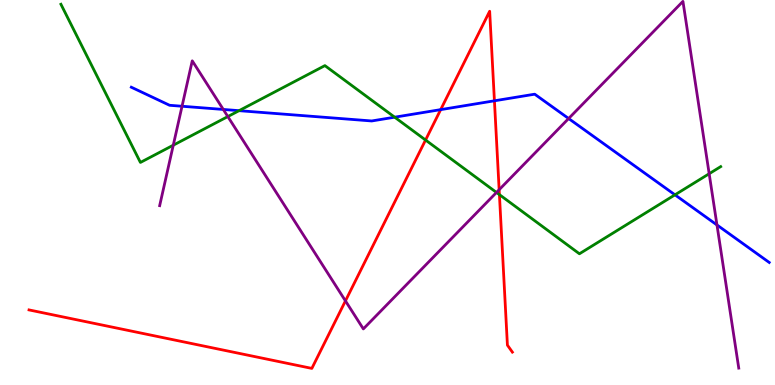[{'lines': ['blue', 'red'], 'intersections': [{'x': 5.69, 'y': 7.15}, {'x': 6.38, 'y': 7.38}]}, {'lines': ['green', 'red'], 'intersections': [{'x': 5.49, 'y': 6.36}, {'x': 6.44, 'y': 4.94}]}, {'lines': ['purple', 'red'], 'intersections': [{'x': 4.46, 'y': 2.18}, {'x': 6.44, 'y': 5.07}]}, {'lines': ['blue', 'green'], 'intersections': [{'x': 3.08, 'y': 7.13}, {'x': 5.09, 'y': 6.96}, {'x': 8.71, 'y': 4.94}]}, {'lines': ['blue', 'purple'], 'intersections': [{'x': 2.35, 'y': 7.24}, {'x': 2.88, 'y': 7.16}, {'x': 7.34, 'y': 6.92}, {'x': 9.25, 'y': 4.16}]}, {'lines': ['green', 'purple'], 'intersections': [{'x': 2.24, 'y': 6.23}, {'x': 2.94, 'y': 6.97}, {'x': 6.41, 'y': 5.0}, {'x': 9.15, 'y': 5.49}]}]